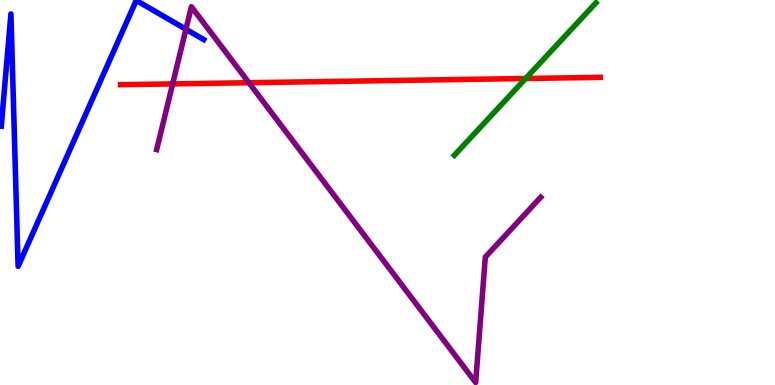[{'lines': ['blue', 'red'], 'intersections': []}, {'lines': ['green', 'red'], 'intersections': [{'x': 6.78, 'y': 7.96}]}, {'lines': ['purple', 'red'], 'intersections': [{'x': 2.23, 'y': 7.82}, {'x': 3.21, 'y': 7.85}]}, {'lines': ['blue', 'green'], 'intersections': []}, {'lines': ['blue', 'purple'], 'intersections': [{'x': 2.4, 'y': 9.24}]}, {'lines': ['green', 'purple'], 'intersections': []}]